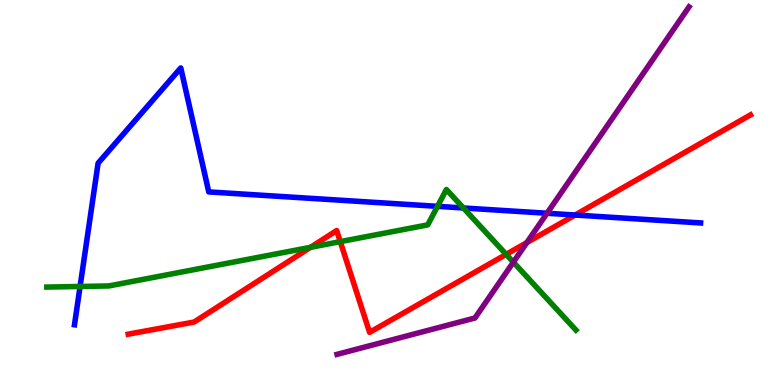[{'lines': ['blue', 'red'], 'intersections': [{'x': 7.42, 'y': 4.41}]}, {'lines': ['green', 'red'], 'intersections': [{'x': 4.01, 'y': 3.58}, {'x': 4.39, 'y': 3.72}, {'x': 6.53, 'y': 3.39}]}, {'lines': ['purple', 'red'], 'intersections': [{'x': 6.8, 'y': 3.7}]}, {'lines': ['blue', 'green'], 'intersections': [{'x': 1.03, 'y': 2.56}, {'x': 5.65, 'y': 4.64}, {'x': 5.98, 'y': 4.6}]}, {'lines': ['blue', 'purple'], 'intersections': [{'x': 7.06, 'y': 4.46}]}, {'lines': ['green', 'purple'], 'intersections': [{'x': 6.62, 'y': 3.19}]}]